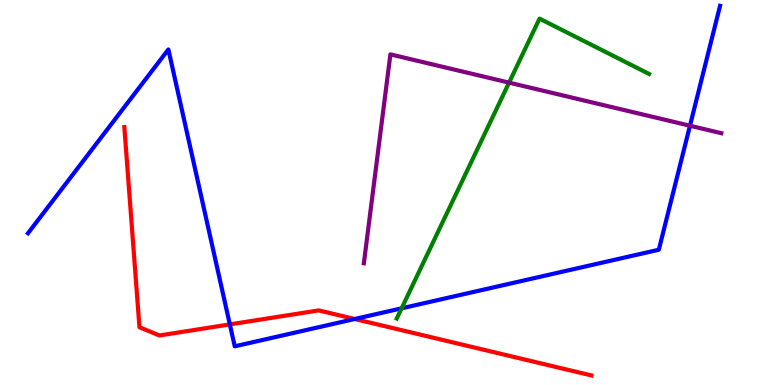[{'lines': ['blue', 'red'], 'intersections': [{'x': 2.97, 'y': 1.57}, {'x': 4.58, 'y': 1.71}]}, {'lines': ['green', 'red'], 'intersections': []}, {'lines': ['purple', 'red'], 'intersections': []}, {'lines': ['blue', 'green'], 'intersections': [{'x': 5.18, 'y': 1.99}]}, {'lines': ['blue', 'purple'], 'intersections': [{'x': 8.9, 'y': 6.73}]}, {'lines': ['green', 'purple'], 'intersections': [{'x': 6.57, 'y': 7.85}]}]